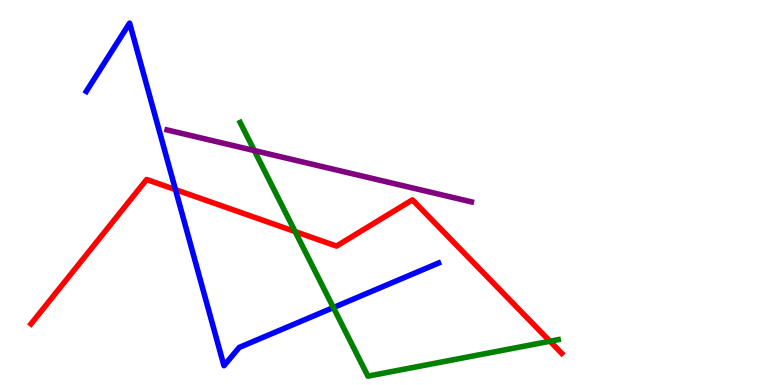[{'lines': ['blue', 'red'], 'intersections': [{'x': 2.26, 'y': 5.08}]}, {'lines': ['green', 'red'], 'intersections': [{'x': 3.81, 'y': 3.99}, {'x': 7.1, 'y': 1.14}]}, {'lines': ['purple', 'red'], 'intersections': []}, {'lines': ['blue', 'green'], 'intersections': [{'x': 4.3, 'y': 2.01}]}, {'lines': ['blue', 'purple'], 'intersections': []}, {'lines': ['green', 'purple'], 'intersections': [{'x': 3.28, 'y': 6.09}]}]